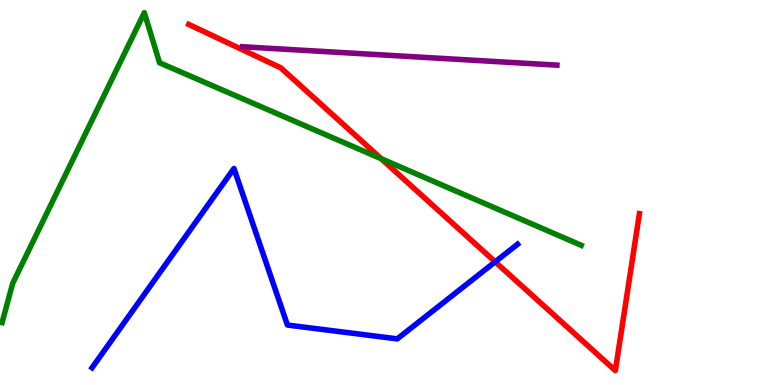[{'lines': ['blue', 'red'], 'intersections': [{'x': 6.39, 'y': 3.2}]}, {'lines': ['green', 'red'], 'intersections': [{'x': 4.92, 'y': 5.88}]}, {'lines': ['purple', 'red'], 'intersections': []}, {'lines': ['blue', 'green'], 'intersections': []}, {'lines': ['blue', 'purple'], 'intersections': []}, {'lines': ['green', 'purple'], 'intersections': []}]